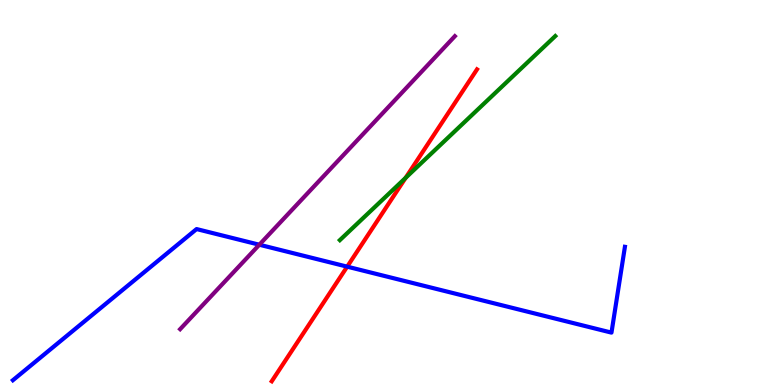[{'lines': ['blue', 'red'], 'intersections': [{'x': 4.48, 'y': 3.07}]}, {'lines': ['green', 'red'], 'intersections': [{'x': 5.23, 'y': 5.38}]}, {'lines': ['purple', 'red'], 'intersections': []}, {'lines': ['blue', 'green'], 'intersections': []}, {'lines': ['blue', 'purple'], 'intersections': [{'x': 3.35, 'y': 3.64}]}, {'lines': ['green', 'purple'], 'intersections': []}]